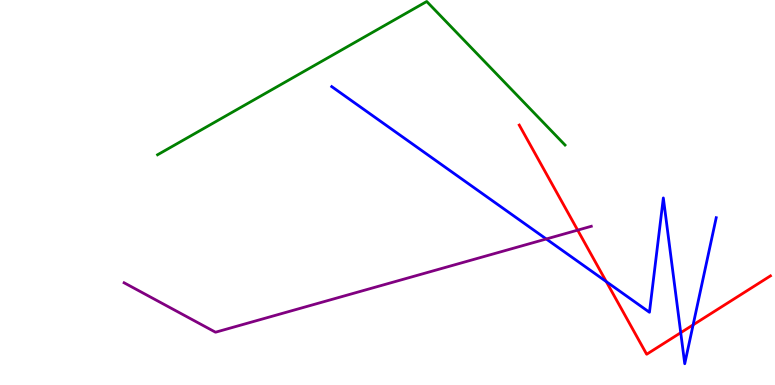[{'lines': ['blue', 'red'], 'intersections': [{'x': 7.82, 'y': 2.69}, {'x': 8.78, 'y': 1.36}, {'x': 8.94, 'y': 1.56}]}, {'lines': ['green', 'red'], 'intersections': []}, {'lines': ['purple', 'red'], 'intersections': [{'x': 7.45, 'y': 4.02}]}, {'lines': ['blue', 'green'], 'intersections': []}, {'lines': ['blue', 'purple'], 'intersections': [{'x': 7.05, 'y': 3.79}]}, {'lines': ['green', 'purple'], 'intersections': []}]